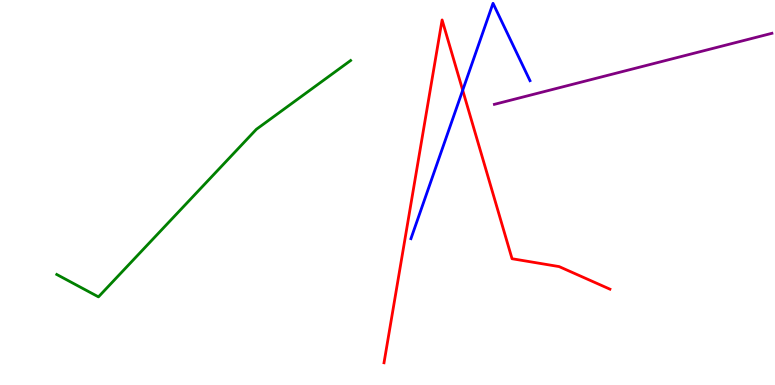[{'lines': ['blue', 'red'], 'intersections': [{'x': 5.97, 'y': 7.66}]}, {'lines': ['green', 'red'], 'intersections': []}, {'lines': ['purple', 'red'], 'intersections': []}, {'lines': ['blue', 'green'], 'intersections': []}, {'lines': ['blue', 'purple'], 'intersections': []}, {'lines': ['green', 'purple'], 'intersections': []}]